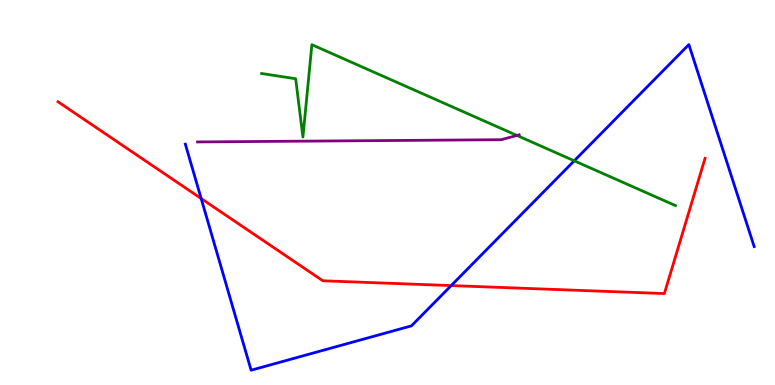[{'lines': ['blue', 'red'], 'intersections': [{'x': 2.6, 'y': 4.84}, {'x': 5.82, 'y': 2.58}]}, {'lines': ['green', 'red'], 'intersections': []}, {'lines': ['purple', 'red'], 'intersections': []}, {'lines': ['blue', 'green'], 'intersections': [{'x': 7.41, 'y': 5.82}]}, {'lines': ['blue', 'purple'], 'intersections': []}, {'lines': ['green', 'purple'], 'intersections': [{'x': 6.67, 'y': 6.48}]}]